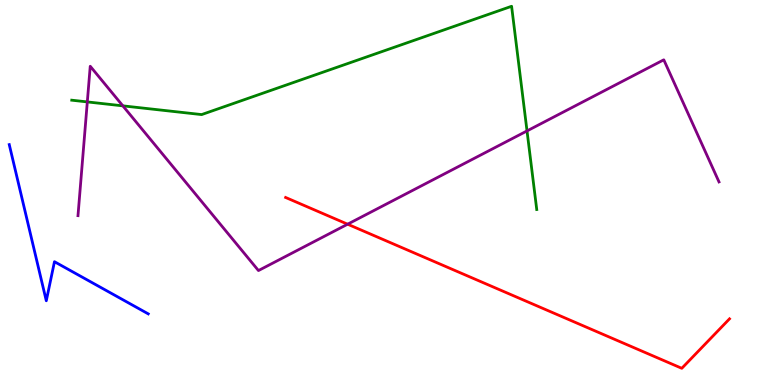[{'lines': ['blue', 'red'], 'intersections': []}, {'lines': ['green', 'red'], 'intersections': []}, {'lines': ['purple', 'red'], 'intersections': [{'x': 4.49, 'y': 4.18}]}, {'lines': ['blue', 'green'], 'intersections': []}, {'lines': ['blue', 'purple'], 'intersections': []}, {'lines': ['green', 'purple'], 'intersections': [{'x': 1.13, 'y': 7.35}, {'x': 1.59, 'y': 7.25}, {'x': 6.8, 'y': 6.6}]}]